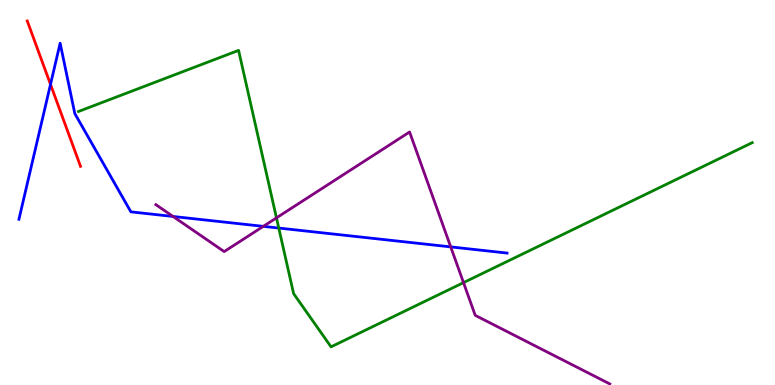[{'lines': ['blue', 'red'], 'intersections': [{'x': 0.652, 'y': 7.81}]}, {'lines': ['green', 'red'], 'intersections': []}, {'lines': ['purple', 'red'], 'intersections': []}, {'lines': ['blue', 'green'], 'intersections': [{'x': 3.6, 'y': 4.08}]}, {'lines': ['blue', 'purple'], 'intersections': [{'x': 2.23, 'y': 4.38}, {'x': 3.4, 'y': 4.12}, {'x': 5.82, 'y': 3.59}]}, {'lines': ['green', 'purple'], 'intersections': [{'x': 3.57, 'y': 4.34}, {'x': 5.98, 'y': 2.66}]}]